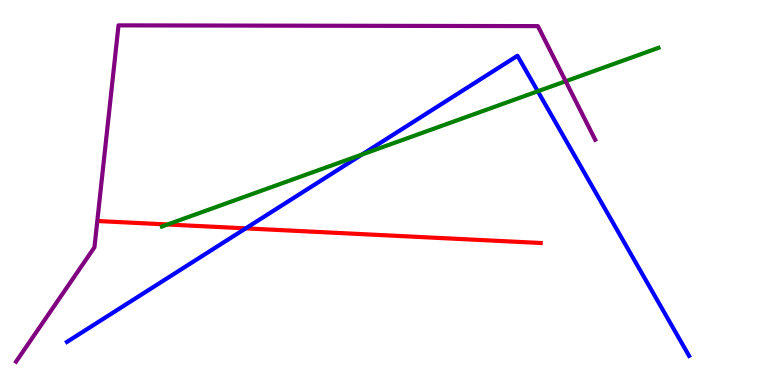[{'lines': ['blue', 'red'], 'intersections': [{'x': 3.17, 'y': 4.07}]}, {'lines': ['green', 'red'], 'intersections': [{'x': 2.16, 'y': 4.17}]}, {'lines': ['purple', 'red'], 'intersections': []}, {'lines': ['blue', 'green'], 'intersections': [{'x': 4.67, 'y': 5.99}, {'x': 6.94, 'y': 7.63}]}, {'lines': ['blue', 'purple'], 'intersections': []}, {'lines': ['green', 'purple'], 'intersections': [{'x': 7.3, 'y': 7.89}]}]